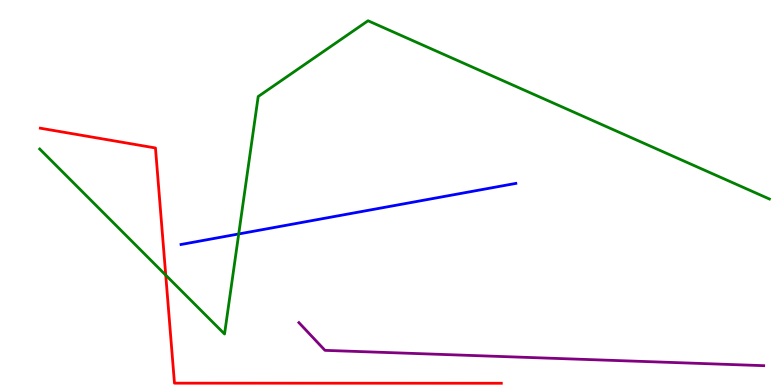[{'lines': ['blue', 'red'], 'intersections': []}, {'lines': ['green', 'red'], 'intersections': [{'x': 2.14, 'y': 2.85}]}, {'lines': ['purple', 'red'], 'intersections': []}, {'lines': ['blue', 'green'], 'intersections': [{'x': 3.08, 'y': 3.92}]}, {'lines': ['blue', 'purple'], 'intersections': []}, {'lines': ['green', 'purple'], 'intersections': []}]